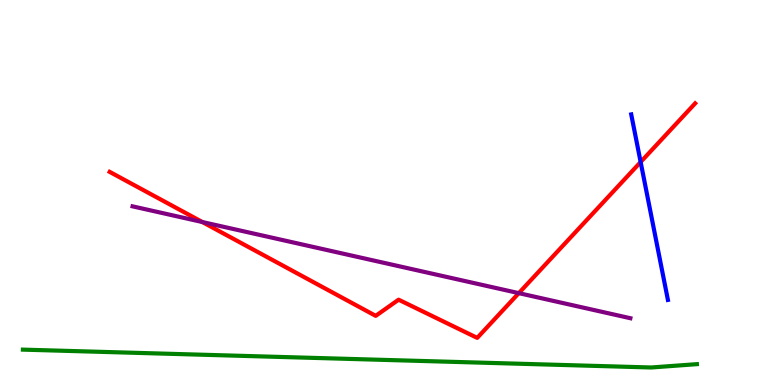[{'lines': ['blue', 'red'], 'intersections': [{'x': 8.27, 'y': 5.79}]}, {'lines': ['green', 'red'], 'intersections': []}, {'lines': ['purple', 'red'], 'intersections': [{'x': 2.61, 'y': 4.23}, {'x': 6.69, 'y': 2.39}]}, {'lines': ['blue', 'green'], 'intersections': []}, {'lines': ['blue', 'purple'], 'intersections': []}, {'lines': ['green', 'purple'], 'intersections': []}]